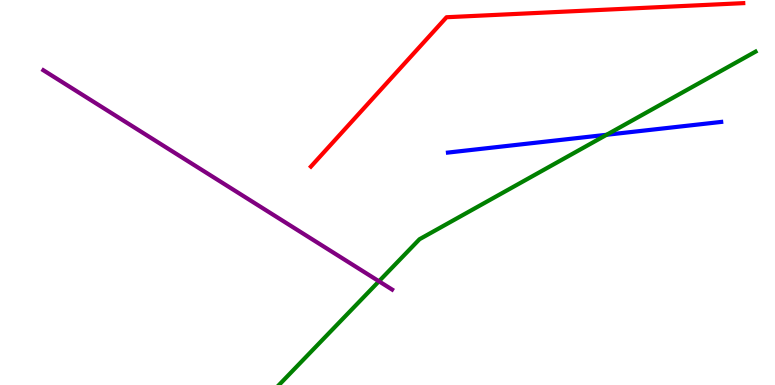[{'lines': ['blue', 'red'], 'intersections': []}, {'lines': ['green', 'red'], 'intersections': []}, {'lines': ['purple', 'red'], 'intersections': []}, {'lines': ['blue', 'green'], 'intersections': [{'x': 7.83, 'y': 6.5}]}, {'lines': ['blue', 'purple'], 'intersections': []}, {'lines': ['green', 'purple'], 'intersections': [{'x': 4.89, 'y': 2.69}]}]